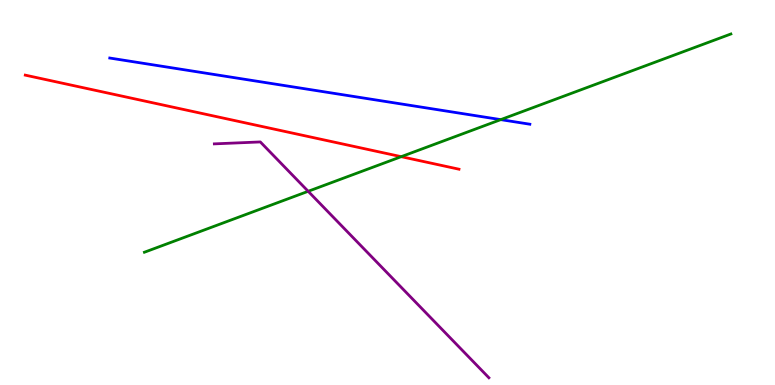[{'lines': ['blue', 'red'], 'intersections': []}, {'lines': ['green', 'red'], 'intersections': [{'x': 5.18, 'y': 5.93}]}, {'lines': ['purple', 'red'], 'intersections': []}, {'lines': ['blue', 'green'], 'intersections': [{'x': 6.46, 'y': 6.89}]}, {'lines': ['blue', 'purple'], 'intersections': []}, {'lines': ['green', 'purple'], 'intersections': [{'x': 3.98, 'y': 5.03}]}]